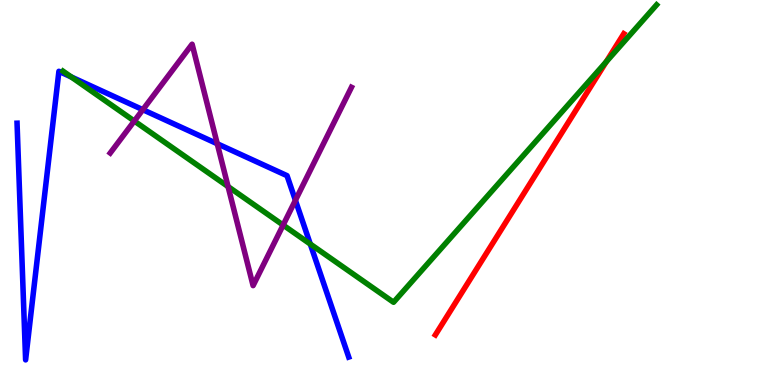[{'lines': ['blue', 'red'], 'intersections': []}, {'lines': ['green', 'red'], 'intersections': [{'x': 7.82, 'y': 8.4}]}, {'lines': ['purple', 'red'], 'intersections': []}, {'lines': ['blue', 'green'], 'intersections': [{'x': 0.92, 'y': 8.0}, {'x': 4.0, 'y': 3.66}]}, {'lines': ['blue', 'purple'], 'intersections': [{'x': 1.84, 'y': 7.15}, {'x': 2.8, 'y': 6.27}, {'x': 3.81, 'y': 4.8}]}, {'lines': ['green', 'purple'], 'intersections': [{'x': 1.73, 'y': 6.86}, {'x': 2.94, 'y': 5.15}, {'x': 3.65, 'y': 4.15}]}]